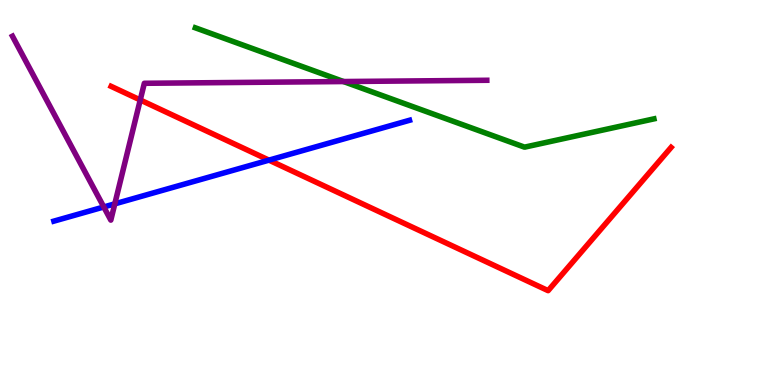[{'lines': ['blue', 'red'], 'intersections': [{'x': 3.47, 'y': 5.84}]}, {'lines': ['green', 'red'], 'intersections': []}, {'lines': ['purple', 'red'], 'intersections': [{'x': 1.81, 'y': 7.4}]}, {'lines': ['blue', 'green'], 'intersections': []}, {'lines': ['blue', 'purple'], 'intersections': [{'x': 1.34, 'y': 4.62}, {'x': 1.48, 'y': 4.71}]}, {'lines': ['green', 'purple'], 'intersections': [{'x': 4.43, 'y': 7.88}]}]